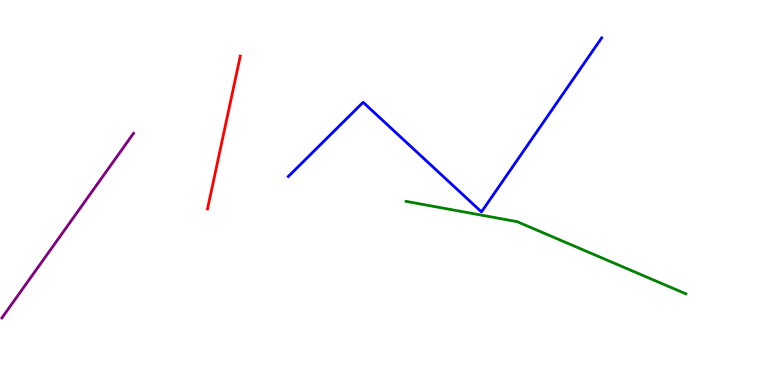[{'lines': ['blue', 'red'], 'intersections': []}, {'lines': ['green', 'red'], 'intersections': []}, {'lines': ['purple', 'red'], 'intersections': []}, {'lines': ['blue', 'green'], 'intersections': []}, {'lines': ['blue', 'purple'], 'intersections': []}, {'lines': ['green', 'purple'], 'intersections': []}]